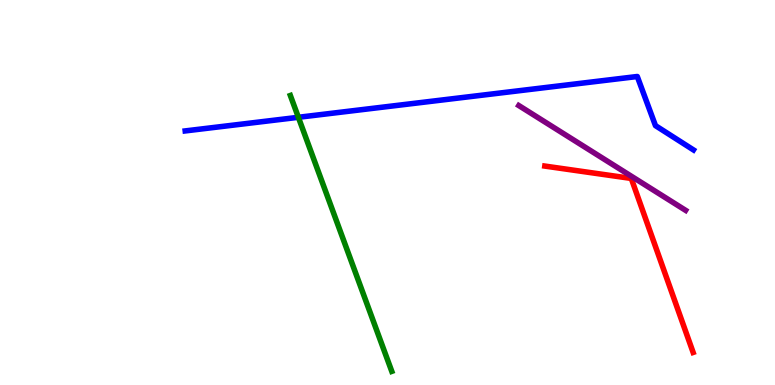[{'lines': ['blue', 'red'], 'intersections': []}, {'lines': ['green', 'red'], 'intersections': []}, {'lines': ['purple', 'red'], 'intersections': []}, {'lines': ['blue', 'green'], 'intersections': [{'x': 3.85, 'y': 6.95}]}, {'lines': ['blue', 'purple'], 'intersections': []}, {'lines': ['green', 'purple'], 'intersections': []}]